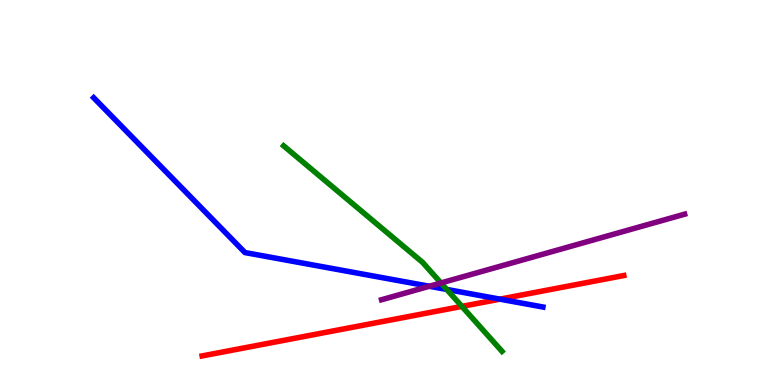[{'lines': ['blue', 'red'], 'intersections': [{'x': 6.45, 'y': 2.23}]}, {'lines': ['green', 'red'], 'intersections': [{'x': 5.96, 'y': 2.04}]}, {'lines': ['purple', 'red'], 'intersections': []}, {'lines': ['blue', 'green'], 'intersections': [{'x': 5.76, 'y': 2.48}]}, {'lines': ['blue', 'purple'], 'intersections': [{'x': 5.54, 'y': 2.56}]}, {'lines': ['green', 'purple'], 'intersections': [{'x': 5.69, 'y': 2.65}]}]